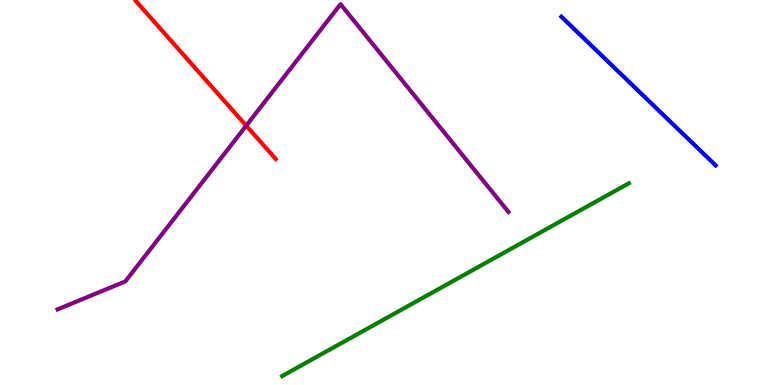[{'lines': ['blue', 'red'], 'intersections': []}, {'lines': ['green', 'red'], 'intersections': []}, {'lines': ['purple', 'red'], 'intersections': [{'x': 3.18, 'y': 6.74}]}, {'lines': ['blue', 'green'], 'intersections': []}, {'lines': ['blue', 'purple'], 'intersections': []}, {'lines': ['green', 'purple'], 'intersections': []}]